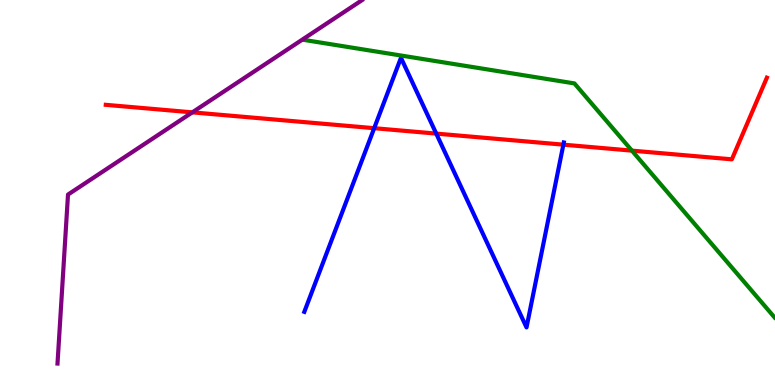[{'lines': ['blue', 'red'], 'intersections': [{'x': 4.83, 'y': 6.67}, {'x': 5.63, 'y': 6.53}, {'x': 7.27, 'y': 6.24}]}, {'lines': ['green', 'red'], 'intersections': [{'x': 8.15, 'y': 6.09}]}, {'lines': ['purple', 'red'], 'intersections': [{'x': 2.48, 'y': 7.08}]}, {'lines': ['blue', 'green'], 'intersections': []}, {'lines': ['blue', 'purple'], 'intersections': []}, {'lines': ['green', 'purple'], 'intersections': []}]